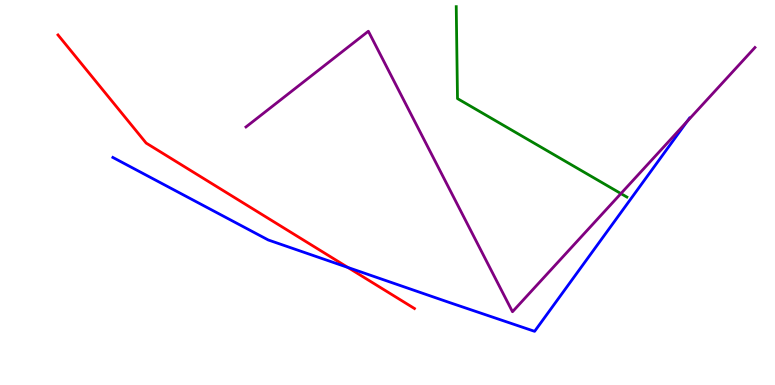[{'lines': ['blue', 'red'], 'intersections': [{'x': 4.49, 'y': 3.05}]}, {'lines': ['green', 'red'], 'intersections': []}, {'lines': ['purple', 'red'], 'intersections': []}, {'lines': ['blue', 'green'], 'intersections': []}, {'lines': ['blue', 'purple'], 'intersections': [{'x': 8.87, 'y': 6.84}]}, {'lines': ['green', 'purple'], 'intersections': [{'x': 8.01, 'y': 4.97}]}]